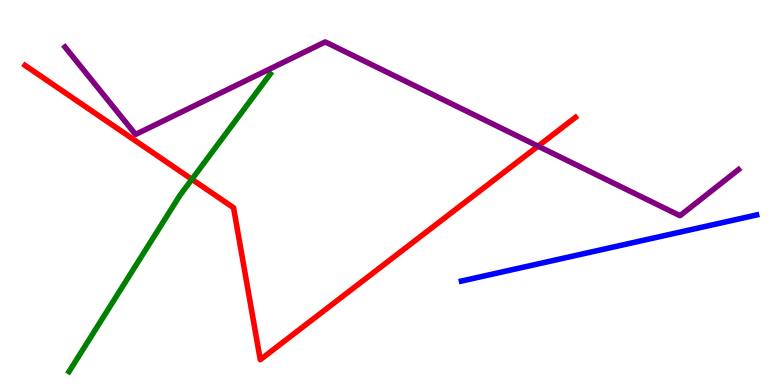[{'lines': ['blue', 'red'], 'intersections': []}, {'lines': ['green', 'red'], 'intersections': [{'x': 2.48, 'y': 5.34}]}, {'lines': ['purple', 'red'], 'intersections': [{'x': 6.94, 'y': 6.2}]}, {'lines': ['blue', 'green'], 'intersections': []}, {'lines': ['blue', 'purple'], 'intersections': []}, {'lines': ['green', 'purple'], 'intersections': []}]